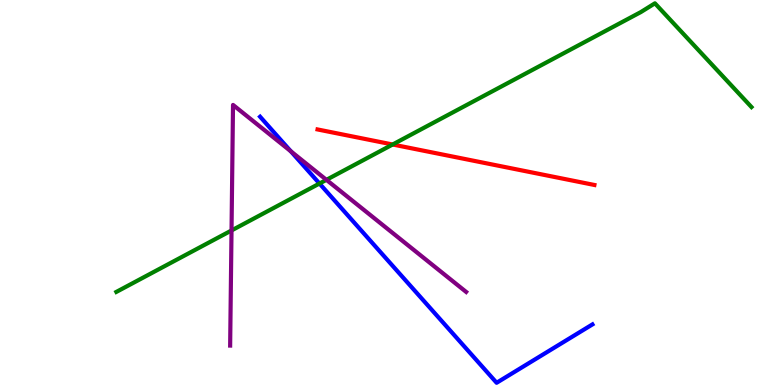[{'lines': ['blue', 'red'], 'intersections': []}, {'lines': ['green', 'red'], 'intersections': [{'x': 5.07, 'y': 6.25}]}, {'lines': ['purple', 'red'], 'intersections': []}, {'lines': ['blue', 'green'], 'intersections': [{'x': 4.12, 'y': 5.23}]}, {'lines': ['blue', 'purple'], 'intersections': [{'x': 3.75, 'y': 6.07}]}, {'lines': ['green', 'purple'], 'intersections': [{'x': 2.99, 'y': 4.01}, {'x': 4.21, 'y': 5.33}]}]